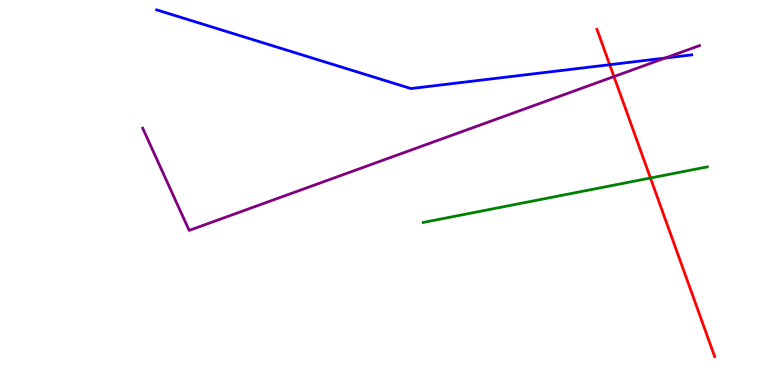[{'lines': ['blue', 'red'], 'intersections': [{'x': 7.87, 'y': 8.32}]}, {'lines': ['green', 'red'], 'intersections': [{'x': 8.39, 'y': 5.38}]}, {'lines': ['purple', 'red'], 'intersections': [{'x': 7.92, 'y': 8.01}]}, {'lines': ['blue', 'green'], 'intersections': []}, {'lines': ['blue', 'purple'], 'intersections': [{'x': 8.58, 'y': 8.49}]}, {'lines': ['green', 'purple'], 'intersections': []}]